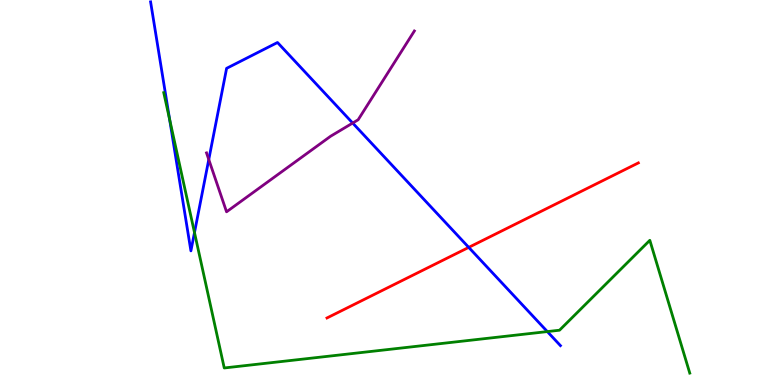[{'lines': ['blue', 'red'], 'intersections': [{'x': 6.05, 'y': 3.57}]}, {'lines': ['green', 'red'], 'intersections': []}, {'lines': ['purple', 'red'], 'intersections': []}, {'lines': ['blue', 'green'], 'intersections': [{'x': 2.19, 'y': 6.9}, {'x': 2.51, 'y': 3.96}, {'x': 7.06, 'y': 1.39}]}, {'lines': ['blue', 'purple'], 'intersections': [{'x': 2.69, 'y': 5.86}, {'x': 4.55, 'y': 6.8}]}, {'lines': ['green', 'purple'], 'intersections': []}]